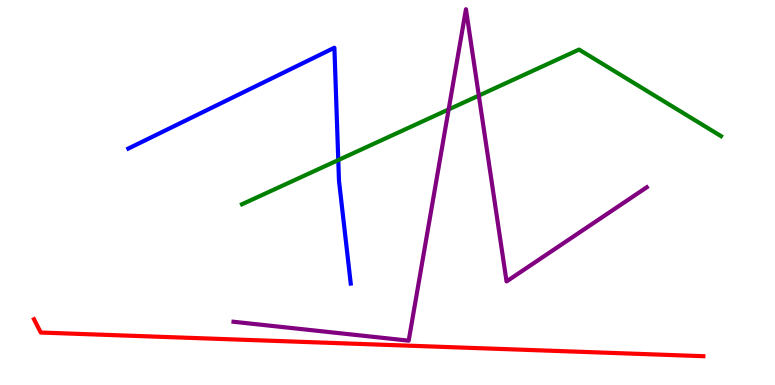[{'lines': ['blue', 'red'], 'intersections': []}, {'lines': ['green', 'red'], 'intersections': []}, {'lines': ['purple', 'red'], 'intersections': []}, {'lines': ['blue', 'green'], 'intersections': [{'x': 4.36, 'y': 5.84}]}, {'lines': ['blue', 'purple'], 'intersections': []}, {'lines': ['green', 'purple'], 'intersections': [{'x': 5.79, 'y': 7.16}, {'x': 6.18, 'y': 7.52}]}]